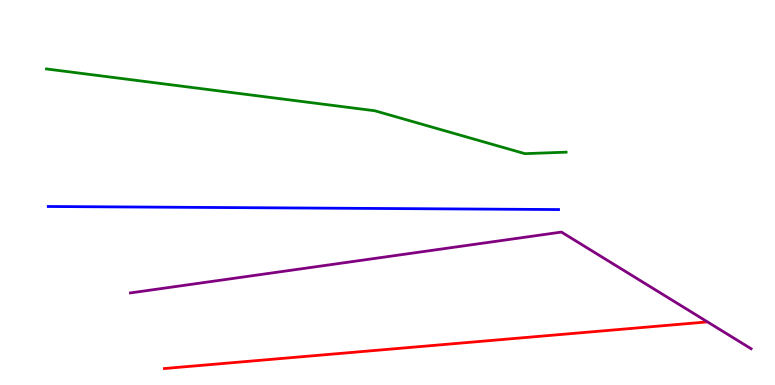[{'lines': ['blue', 'red'], 'intersections': []}, {'lines': ['green', 'red'], 'intersections': []}, {'lines': ['purple', 'red'], 'intersections': []}, {'lines': ['blue', 'green'], 'intersections': []}, {'lines': ['blue', 'purple'], 'intersections': []}, {'lines': ['green', 'purple'], 'intersections': []}]